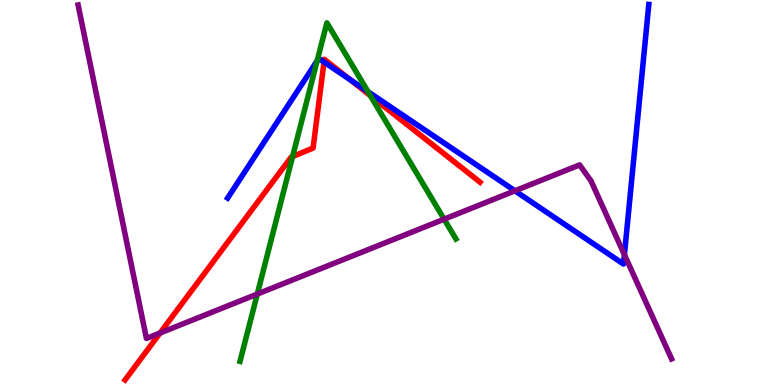[{'lines': ['blue', 'red'], 'intersections': [{'x': 4.18, 'y': 8.39}, {'x': 4.52, 'y': 7.93}]}, {'lines': ['green', 'red'], 'intersections': [{'x': 3.78, 'y': 5.93}, {'x': 4.78, 'y': 7.52}]}, {'lines': ['purple', 'red'], 'intersections': [{'x': 2.06, 'y': 1.35}]}, {'lines': ['blue', 'green'], 'intersections': [{'x': 4.09, 'y': 8.42}, {'x': 4.75, 'y': 7.62}]}, {'lines': ['blue', 'purple'], 'intersections': [{'x': 6.64, 'y': 5.04}, {'x': 8.06, 'y': 3.39}]}, {'lines': ['green', 'purple'], 'intersections': [{'x': 3.32, 'y': 2.36}, {'x': 5.73, 'y': 4.31}]}]